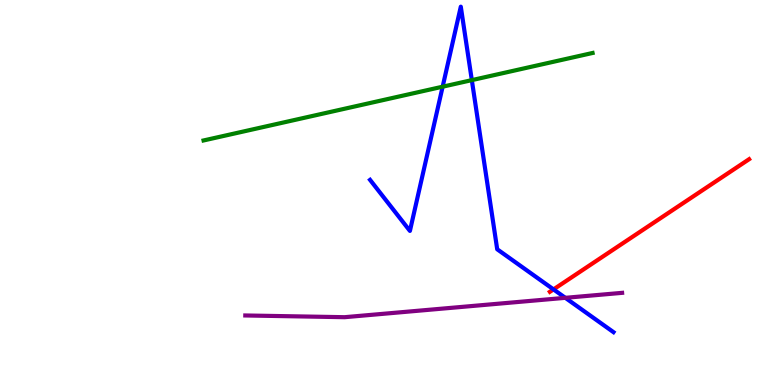[{'lines': ['blue', 'red'], 'intersections': [{'x': 7.14, 'y': 2.48}]}, {'lines': ['green', 'red'], 'intersections': []}, {'lines': ['purple', 'red'], 'intersections': []}, {'lines': ['blue', 'green'], 'intersections': [{'x': 5.71, 'y': 7.75}, {'x': 6.09, 'y': 7.92}]}, {'lines': ['blue', 'purple'], 'intersections': [{'x': 7.29, 'y': 2.26}]}, {'lines': ['green', 'purple'], 'intersections': []}]